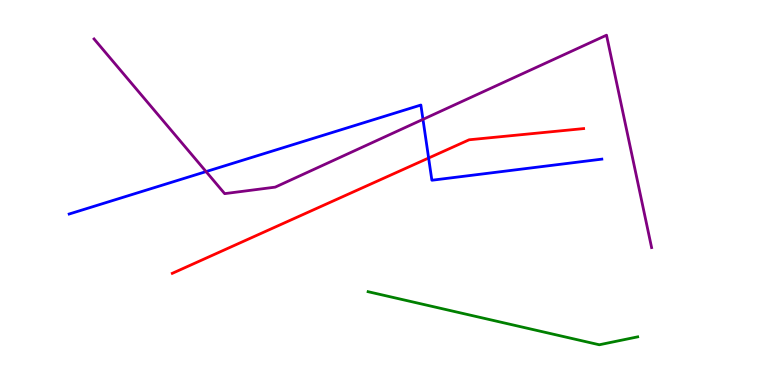[{'lines': ['blue', 'red'], 'intersections': [{'x': 5.53, 'y': 5.9}]}, {'lines': ['green', 'red'], 'intersections': []}, {'lines': ['purple', 'red'], 'intersections': []}, {'lines': ['blue', 'green'], 'intersections': []}, {'lines': ['blue', 'purple'], 'intersections': [{'x': 2.66, 'y': 5.54}, {'x': 5.46, 'y': 6.9}]}, {'lines': ['green', 'purple'], 'intersections': []}]